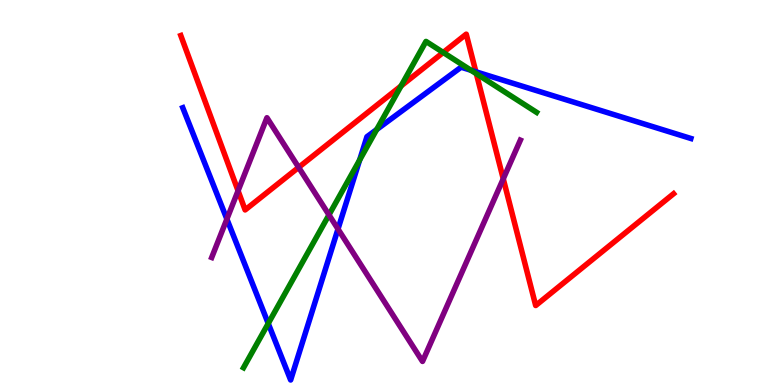[{'lines': ['blue', 'red'], 'intersections': [{'x': 6.14, 'y': 8.14}]}, {'lines': ['green', 'red'], 'intersections': [{'x': 5.17, 'y': 7.77}, {'x': 5.72, 'y': 8.64}, {'x': 6.15, 'y': 8.08}]}, {'lines': ['purple', 'red'], 'intersections': [{'x': 3.07, 'y': 5.04}, {'x': 3.85, 'y': 5.65}, {'x': 6.49, 'y': 5.36}]}, {'lines': ['blue', 'green'], 'intersections': [{'x': 3.46, 'y': 1.6}, {'x': 4.64, 'y': 5.84}, {'x': 4.86, 'y': 6.64}, {'x': 6.08, 'y': 8.18}]}, {'lines': ['blue', 'purple'], 'intersections': [{'x': 2.93, 'y': 4.31}, {'x': 4.36, 'y': 4.05}]}, {'lines': ['green', 'purple'], 'intersections': [{'x': 4.24, 'y': 4.42}]}]